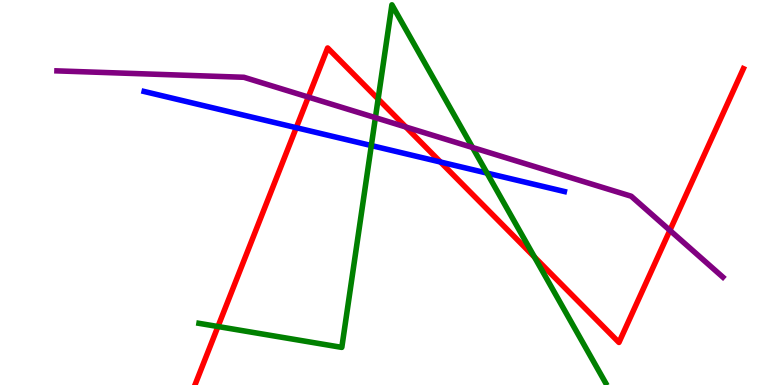[{'lines': ['blue', 'red'], 'intersections': [{'x': 3.82, 'y': 6.68}, {'x': 5.68, 'y': 5.79}]}, {'lines': ['green', 'red'], 'intersections': [{'x': 2.81, 'y': 1.52}, {'x': 4.88, 'y': 7.43}, {'x': 6.9, 'y': 3.32}]}, {'lines': ['purple', 'red'], 'intersections': [{'x': 3.98, 'y': 7.48}, {'x': 5.24, 'y': 6.7}, {'x': 8.64, 'y': 4.02}]}, {'lines': ['blue', 'green'], 'intersections': [{'x': 4.79, 'y': 6.22}, {'x': 6.28, 'y': 5.5}]}, {'lines': ['blue', 'purple'], 'intersections': []}, {'lines': ['green', 'purple'], 'intersections': [{'x': 4.84, 'y': 6.94}, {'x': 6.1, 'y': 6.17}]}]